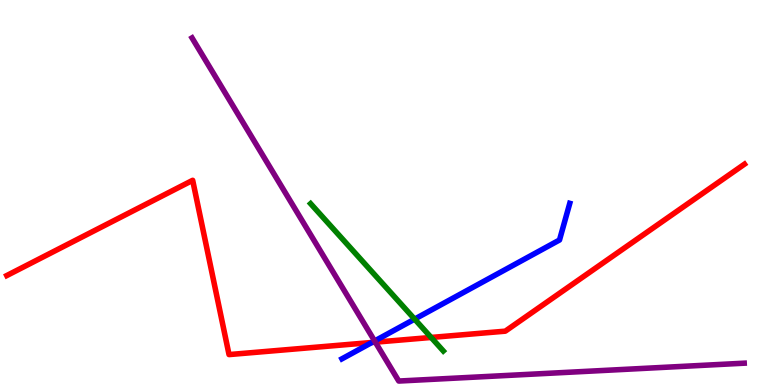[{'lines': ['blue', 'red'], 'intersections': [{'x': 4.8, 'y': 1.1}]}, {'lines': ['green', 'red'], 'intersections': [{'x': 5.56, 'y': 1.23}]}, {'lines': ['purple', 'red'], 'intersections': [{'x': 4.84, 'y': 1.11}]}, {'lines': ['blue', 'green'], 'intersections': [{'x': 5.35, 'y': 1.71}]}, {'lines': ['blue', 'purple'], 'intersections': [{'x': 4.83, 'y': 1.14}]}, {'lines': ['green', 'purple'], 'intersections': []}]